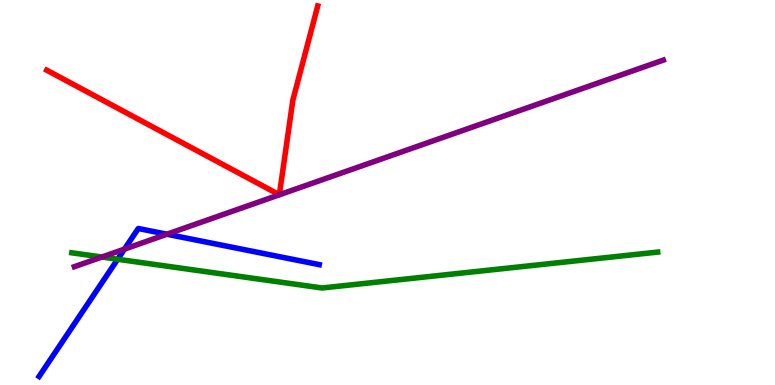[{'lines': ['blue', 'red'], 'intersections': []}, {'lines': ['green', 'red'], 'intersections': []}, {'lines': ['purple', 'red'], 'intersections': []}, {'lines': ['blue', 'green'], 'intersections': [{'x': 1.52, 'y': 3.27}]}, {'lines': ['blue', 'purple'], 'intersections': [{'x': 1.61, 'y': 3.53}, {'x': 2.15, 'y': 3.92}]}, {'lines': ['green', 'purple'], 'intersections': [{'x': 1.31, 'y': 3.32}]}]